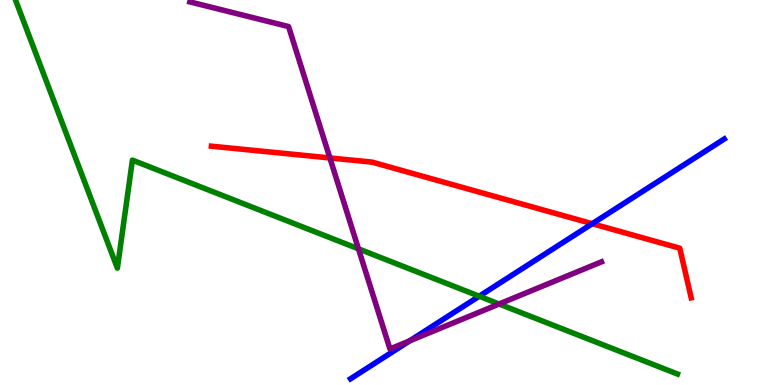[{'lines': ['blue', 'red'], 'intersections': [{'x': 7.64, 'y': 4.19}]}, {'lines': ['green', 'red'], 'intersections': []}, {'lines': ['purple', 'red'], 'intersections': [{'x': 4.26, 'y': 5.9}]}, {'lines': ['blue', 'green'], 'intersections': [{'x': 6.18, 'y': 2.31}]}, {'lines': ['blue', 'purple'], 'intersections': [{'x': 5.29, 'y': 1.15}]}, {'lines': ['green', 'purple'], 'intersections': [{'x': 4.63, 'y': 3.54}, {'x': 6.44, 'y': 2.1}]}]